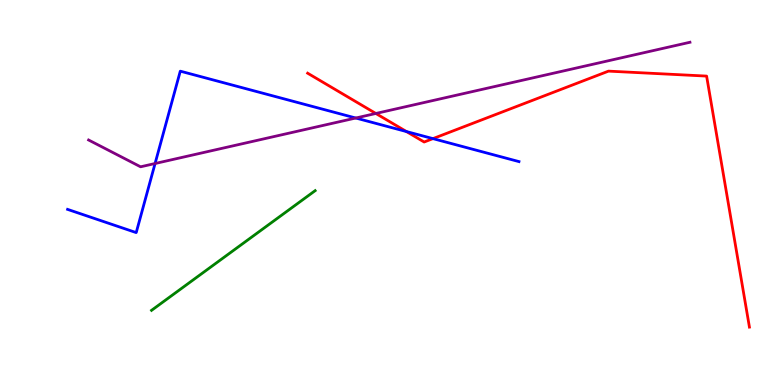[{'lines': ['blue', 'red'], 'intersections': [{'x': 5.24, 'y': 6.58}, {'x': 5.59, 'y': 6.4}]}, {'lines': ['green', 'red'], 'intersections': []}, {'lines': ['purple', 'red'], 'intersections': [{'x': 4.85, 'y': 7.05}]}, {'lines': ['blue', 'green'], 'intersections': []}, {'lines': ['blue', 'purple'], 'intersections': [{'x': 2.0, 'y': 5.75}, {'x': 4.59, 'y': 6.93}]}, {'lines': ['green', 'purple'], 'intersections': []}]